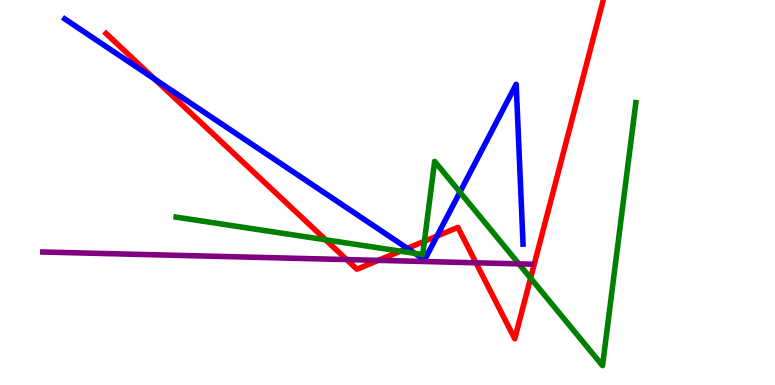[{'lines': ['blue', 'red'], 'intersections': [{'x': 2.0, 'y': 7.95}, {'x': 5.26, 'y': 3.55}, {'x': 5.64, 'y': 3.87}]}, {'lines': ['green', 'red'], 'intersections': [{'x': 4.2, 'y': 3.77}, {'x': 5.17, 'y': 3.48}, {'x': 5.48, 'y': 3.73}, {'x': 6.85, 'y': 2.78}]}, {'lines': ['purple', 'red'], 'intersections': [{'x': 4.47, 'y': 3.26}, {'x': 4.88, 'y': 3.24}, {'x': 6.14, 'y': 3.17}]}, {'lines': ['blue', 'green'], 'intersections': [{'x': 5.35, 'y': 3.42}, {'x': 5.93, 'y': 5.01}]}, {'lines': ['blue', 'purple'], 'intersections': []}, {'lines': ['green', 'purple'], 'intersections': [{'x': 6.7, 'y': 3.15}]}]